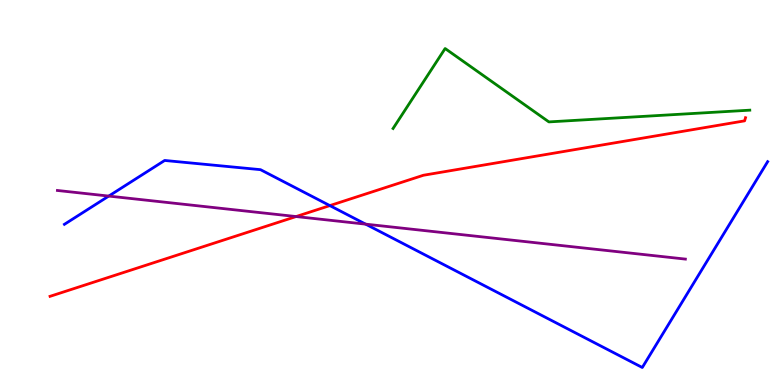[{'lines': ['blue', 'red'], 'intersections': [{'x': 4.26, 'y': 4.66}]}, {'lines': ['green', 'red'], 'intersections': []}, {'lines': ['purple', 'red'], 'intersections': [{'x': 3.82, 'y': 4.38}]}, {'lines': ['blue', 'green'], 'intersections': []}, {'lines': ['blue', 'purple'], 'intersections': [{'x': 1.4, 'y': 4.91}, {'x': 4.72, 'y': 4.18}]}, {'lines': ['green', 'purple'], 'intersections': []}]